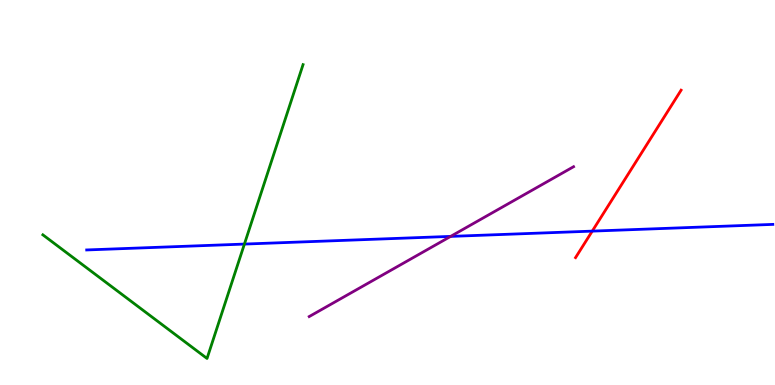[{'lines': ['blue', 'red'], 'intersections': [{'x': 7.64, 'y': 4.0}]}, {'lines': ['green', 'red'], 'intersections': []}, {'lines': ['purple', 'red'], 'intersections': []}, {'lines': ['blue', 'green'], 'intersections': [{'x': 3.15, 'y': 3.66}]}, {'lines': ['blue', 'purple'], 'intersections': [{'x': 5.81, 'y': 3.86}]}, {'lines': ['green', 'purple'], 'intersections': []}]